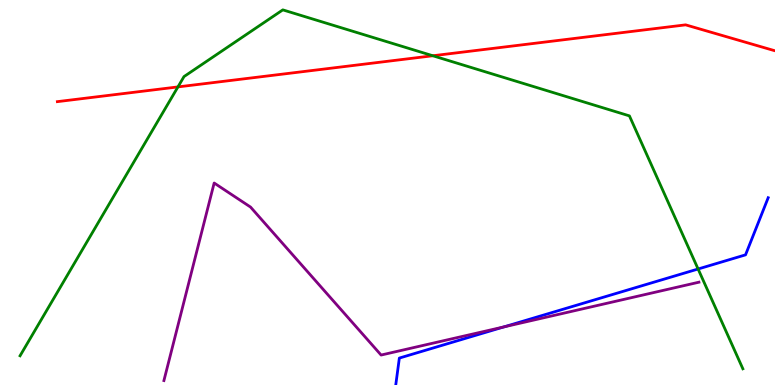[{'lines': ['blue', 'red'], 'intersections': []}, {'lines': ['green', 'red'], 'intersections': [{'x': 2.3, 'y': 7.74}, {'x': 5.58, 'y': 8.55}]}, {'lines': ['purple', 'red'], 'intersections': []}, {'lines': ['blue', 'green'], 'intersections': [{'x': 9.01, 'y': 3.01}]}, {'lines': ['blue', 'purple'], 'intersections': [{'x': 6.5, 'y': 1.51}]}, {'lines': ['green', 'purple'], 'intersections': []}]